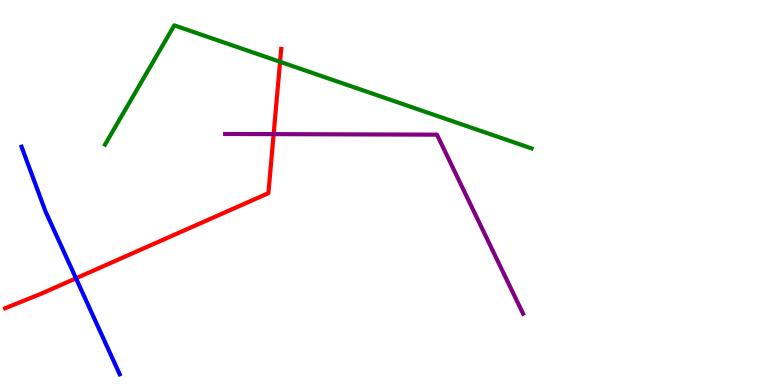[{'lines': ['blue', 'red'], 'intersections': [{'x': 0.98, 'y': 2.77}]}, {'lines': ['green', 'red'], 'intersections': [{'x': 3.61, 'y': 8.39}]}, {'lines': ['purple', 'red'], 'intersections': [{'x': 3.53, 'y': 6.52}]}, {'lines': ['blue', 'green'], 'intersections': []}, {'lines': ['blue', 'purple'], 'intersections': []}, {'lines': ['green', 'purple'], 'intersections': []}]